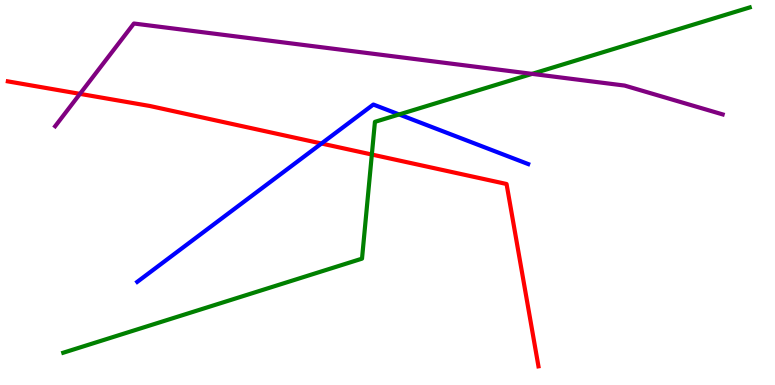[{'lines': ['blue', 'red'], 'intersections': [{'x': 4.15, 'y': 6.27}]}, {'lines': ['green', 'red'], 'intersections': [{'x': 4.8, 'y': 5.99}]}, {'lines': ['purple', 'red'], 'intersections': [{'x': 1.03, 'y': 7.56}]}, {'lines': ['blue', 'green'], 'intersections': [{'x': 5.15, 'y': 7.03}]}, {'lines': ['blue', 'purple'], 'intersections': []}, {'lines': ['green', 'purple'], 'intersections': [{'x': 6.87, 'y': 8.08}]}]